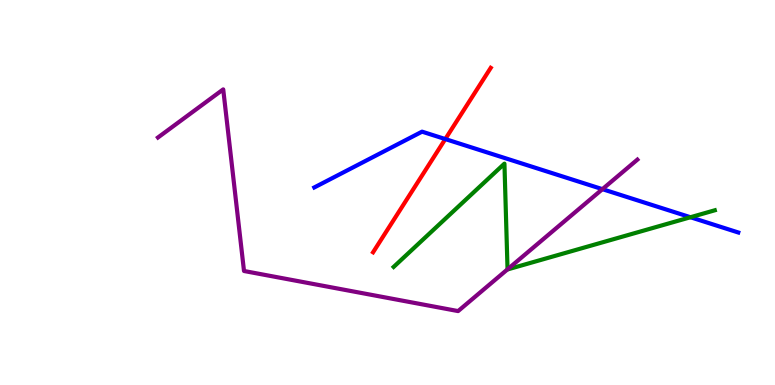[{'lines': ['blue', 'red'], 'intersections': [{'x': 5.75, 'y': 6.39}]}, {'lines': ['green', 'red'], 'intersections': []}, {'lines': ['purple', 'red'], 'intersections': []}, {'lines': ['blue', 'green'], 'intersections': [{'x': 8.91, 'y': 4.36}]}, {'lines': ['blue', 'purple'], 'intersections': [{'x': 7.77, 'y': 5.09}]}, {'lines': ['green', 'purple'], 'intersections': [{'x': 6.55, 'y': 3.0}]}]